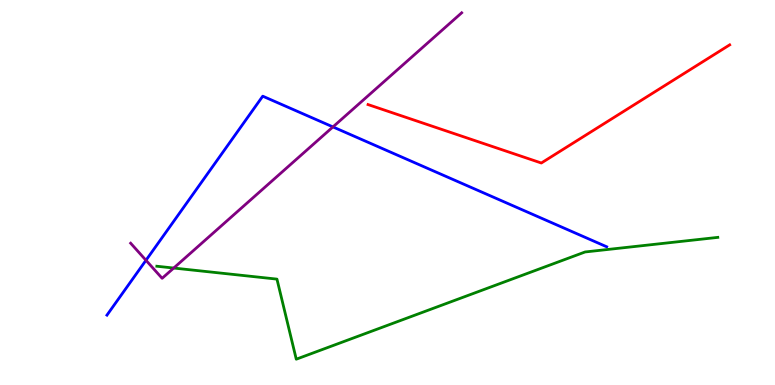[{'lines': ['blue', 'red'], 'intersections': []}, {'lines': ['green', 'red'], 'intersections': []}, {'lines': ['purple', 'red'], 'intersections': []}, {'lines': ['blue', 'green'], 'intersections': []}, {'lines': ['blue', 'purple'], 'intersections': [{'x': 1.88, 'y': 3.24}, {'x': 4.3, 'y': 6.7}]}, {'lines': ['green', 'purple'], 'intersections': [{'x': 2.24, 'y': 3.04}]}]